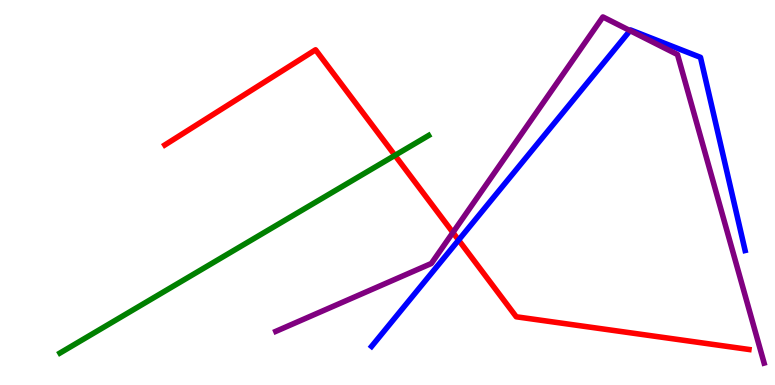[{'lines': ['blue', 'red'], 'intersections': [{'x': 5.92, 'y': 3.76}]}, {'lines': ['green', 'red'], 'intersections': [{'x': 5.1, 'y': 5.96}]}, {'lines': ['purple', 'red'], 'intersections': [{'x': 5.84, 'y': 3.96}]}, {'lines': ['blue', 'green'], 'intersections': []}, {'lines': ['blue', 'purple'], 'intersections': [{'x': 8.13, 'y': 9.2}]}, {'lines': ['green', 'purple'], 'intersections': []}]